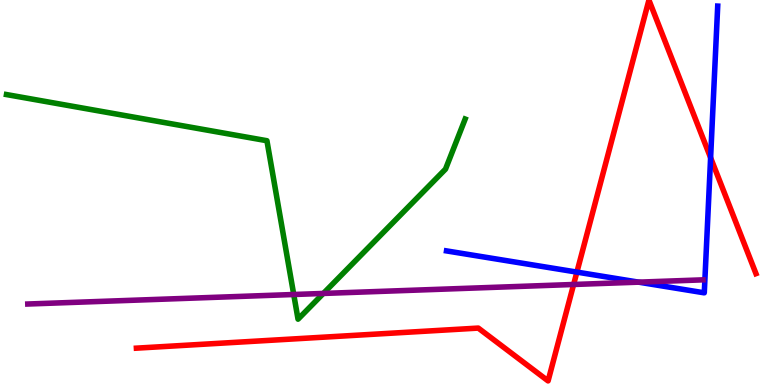[{'lines': ['blue', 'red'], 'intersections': [{'x': 7.44, 'y': 2.93}, {'x': 9.17, 'y': 5.9}]}, {'lines': ['green', 'red'], 'intersections': []}, {'lines': ['purple', 'red'], 'intersections': [{'x': 7.4, 'y': 2.61}]}, {'lines': ['blue', 'green'], 'intersections': []}, {'lines': ['blue', 'purple'], 'intersections': [{'x': 8.24, 'y': 2.67}]}, {'lines': ['green', 'purple'], 'intersections': [{'x': 3.79, 'y': 2.35}, {'x': 4.17, 'y': 2.38}]}]